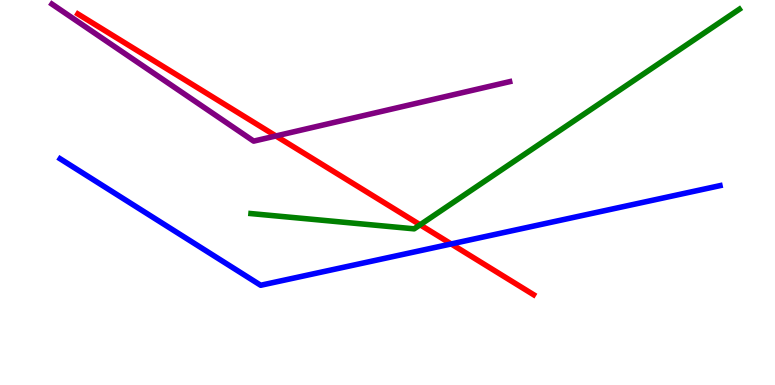[{'lines': ['blue', 'red'], 'intersections': [{'x': 5.82, 'y': 3.66}]}, {'lines': ['green', 'red'], 'intersections': [{'x': 5.42, 'y': 4.16}]}, {'lines': ['purple', 'red'], 'intersections': [{'x': 3.56, 'y': 6.47}]}, {'lines': ['blue', 'green'], 'intersections': []}, {'lines': ['blue', 'purple'], 'intersections': []}, {'lines': ['green', 'purple'], 'intersections': []}]